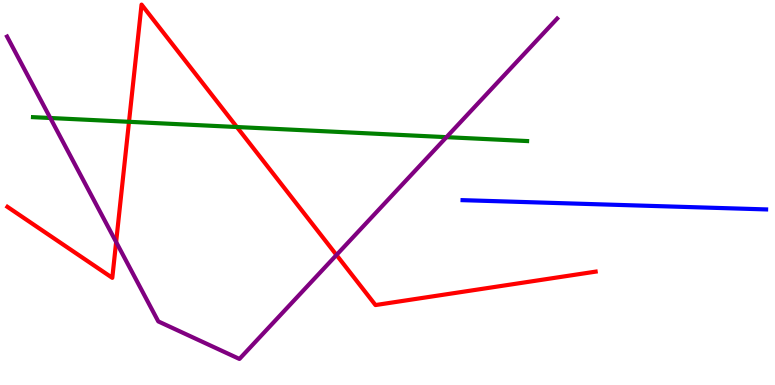[{'lines': ['blue', 'red'], 'intersections': []}, {'lines': ['green', 'red'], 'intersections': [{'x': 1.66, 'y': 6.84}, {'x': 3.06, 'y': 6.7}]}, {'lines': ['purple', 'red'], 'intersections': [{'x': 1.5, 'y': 3.71}, {'x': 4.34, 'y': 3.38}]}, {'lines': ['blue', 'green'], 'intersections': []}, {'lines': ['blue', 'purple'], 'intersections': []}, {'lines': ['green', 'purple'], 'intersections': [{'x': 0.649, 'y': 6.94}, {'x': 5.76, 'y': 6.44}]}]